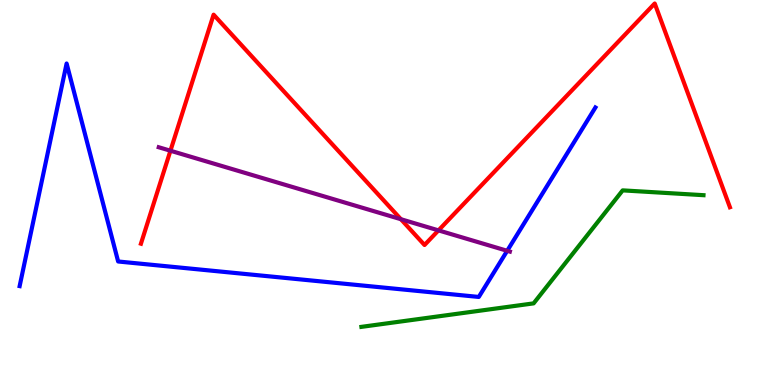[{'lines': ['blue', 'red'], 'intersections': []}, {'lines': ['green', 'red'], 'intersections': []}, {'lines': ['purple', 'red'], 'intersections': [{'x': 2.2, 'y': 6.09}, {'x': 5.17, 'y': 4.31}, {'x': 5.66, 'y': 4.02}]}, {'lines': ['blue', 'green'], 'intersections': []}, {'lines': ['blue', 'purple'], 'intersections': [{'x': 6.54, 'y': 3.49}]}, {'lines': ['green', 'purple'], 'intersections': []}]